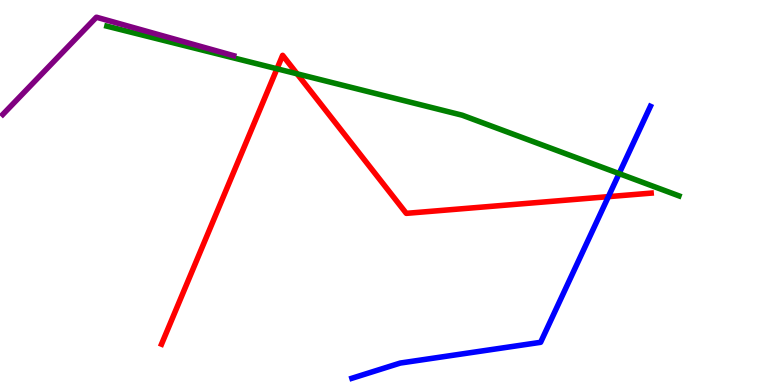[{'lines': ['blue', 'red'], 'intersections': [{'x': 7.85, 'y': 4.89}]}, {'lines': ['green', 'red'], 'intersections': [{'x': 3.57, 'y': 8.21}, {'x': 3.83, 'y': 8.08}]}, {'lines': ['purple', 'red'], 'intersections': []}, {'lines': ['blue', 'green'], 'intersections': [{'x': 7.99, 'y': 5.49}]}, {'lines': ['blue', 'purple'], 'intersections': []}, {'lines': ['green', 'purple'], 'intersections': []}]